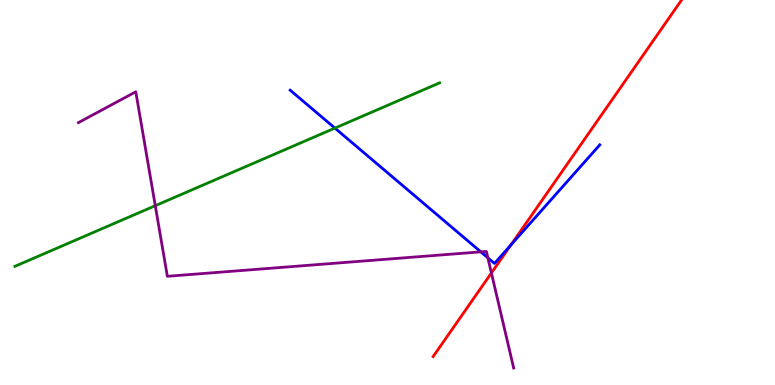[{'lines': ['blue', 'red'], 'intersections': [{'x': 6.59, 'y': 3.64}]}, {'lines': ['green', 'red'], 'intersections': []}, {'lines': ['purple', 'red'], 'intersections': [{'x': 6.34, 'y': 2.91}]}, {'lines': ['blue', 'green'], 'intersections': [{'x': 4.32, 'y': 6.67}]}, {'lines': ['blue', 'purple'], 'intersections': [{'x': 6.2, 'y': 3.46}, {'x': 6.29, 'y': 3.3}]}, {'lines': ['green', 'purple'], 'intersections': [{'x': 2.0, 'y': 4.66}]}]